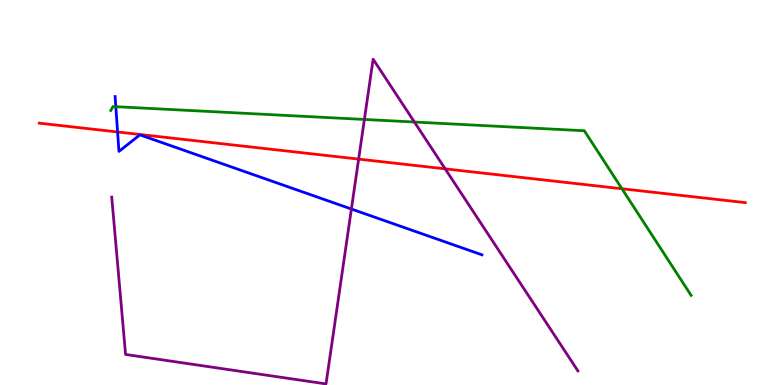[{'lines': ['blue', 'red'], 'intersections': [{'x': 1.52, 'y': 6.57}]}, {'lines': ['green', 'red'], 'intersections': [{'x': 8.02, 'y': 5.1}]}, {'lines': ['purple', 'red'], 'intersections': [{'x': 4.63, 'y': 5.87}, {'x': 5.74, 'y': 5.61}]}, {'lines': ['blue', 'green'], 'intersections': [{'x': 1.49, 'y': 7.23}]}, {'lines': ['blue', 'purple'], 'intersections': [{'x': 4.53, 'y': 4.57}]}, {'lines': ['green', 'purple'], 'intersections': [{'x': 4.7, 'y': 6.9}, {'x': 5.35, 'y': 6.83}]}]